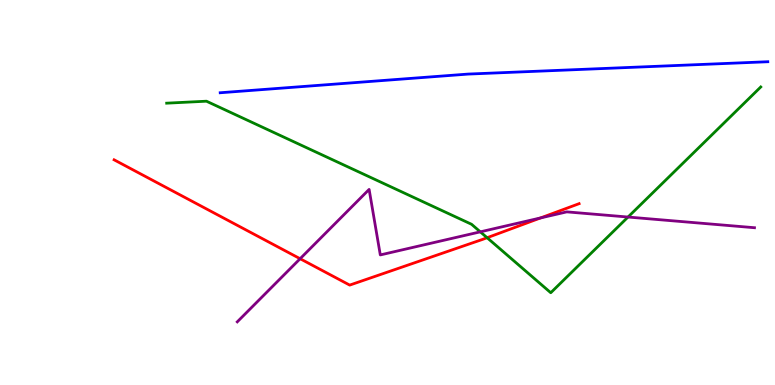[{'lines': ['blue', 'red'], 'intersections': []}, {'lines': ['green', 'red'], 'intersections': [{'x': 6.29, 'y': 3.83}]}, {'lines': ['purple', 'red'], 'intersections': [{'x': 3.87, 'y': 3.28}, {'x': 6.98, 'y': 4.34}]}, {'lines': ['blue', 'green'], 'intersections': []}, {'lines': ['blue', 'purple'], 'intersections': []}, {'lines': ['green', 'purple'], 'intersections': [{'x': 6.2, 'y': 3.98}, {'x': 8.1, 'y': 4.36}]}]